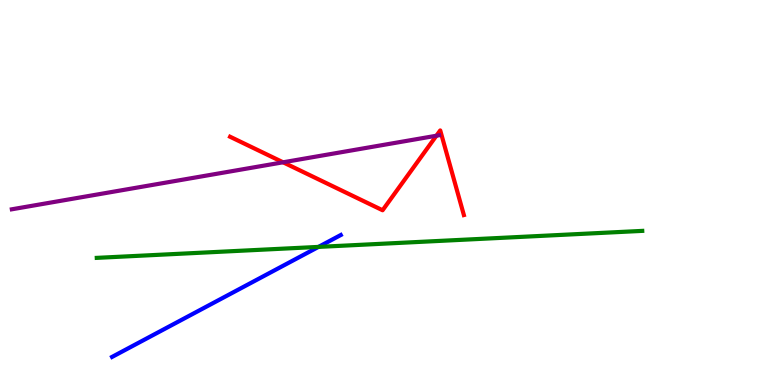[{'lines': ['blue', 'red'], 'intersections': []}, {'lines': ['green', 'red'], 'intersections': []}, {'lines': ['purple', 'red'], 'intersections': [{'x': 3.65, 'y': 5.78}, {'x': 5.63, 'y': 6.47}]}, {'lines': ['blue', 'green'], 'intersections': [{'x': 4.11, 'y': 3.59}]}, {'lines': ['blue', 'purple'], 'intersections': []}, {'lines': ['green', 'purple'], 'intersections': []}]